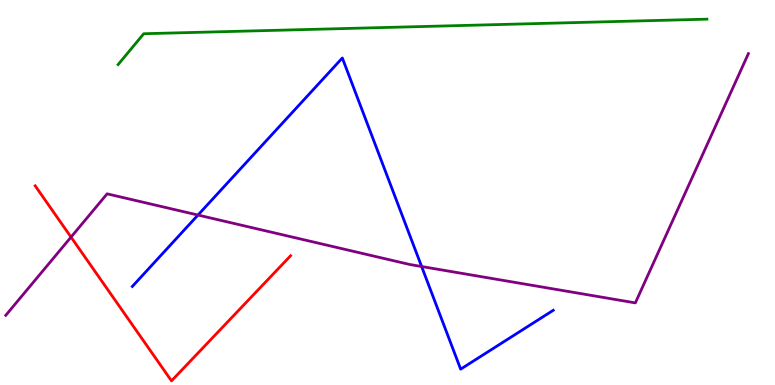[{'lines': ['blue', 'red'], 'intersections': []}, {'lines': ['green', 'red'], 'intersections': []}, {'lines': ['purple', 'red'], 'intersections': [{'x': 0.916, 'y': 3.84}]}, {'lines': ['blue', 'green'], 'intersections': []}, {'lines': ['blue', 'purple'], 'intersections': [{'x': 2.55, 'y': 4.41}, {'x': 5.44, 'y': 3.08}]}, {'lines': ['green', 'purple'], 'intersections': []}]